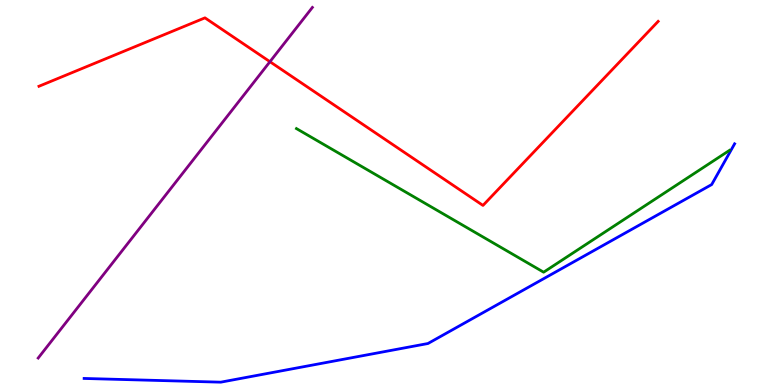[{'lines': ['blue', 'red'], 'intersections': []}, {'lines': ['green', 'red'], 'intersections': []}, {'lines': ['purple', 'red'], 'intersections': [{'x': 3.48, 'y': 8.4}]}, {'lines': ['blue', 'green'], 'intersections': []}, {'lines': ['blue', 'purple'], 'intersections': []}, {'lines': ['green', 'purple'], 'intersections': []}]